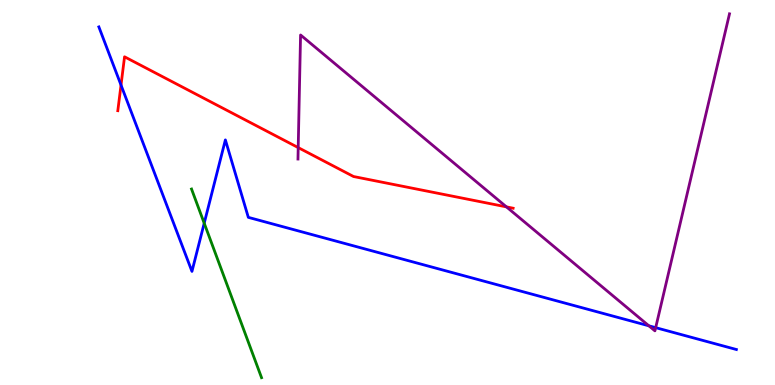[{'lines': ['blue', 'red'], 'intersections': [{'x': 1.56, 'y': 7.79}]}, {'lines': ['green', 'red'], 'intersections': []}, {'lines': ['purple', 'red'], 'intersections': [{'x': 3.85, 'y': 6.17}, {'x': 6.53, 'y': 4.63}]}, {'lines': ['blue', 'green'], 'intersections': [{'x': 2.63, 'y': 4.2}]}, {'lines': ['blue', 'purple'], 'intersections': [{'x': 8.37, 'y': 1.54}, {'x': 8.46, 'y': 1.49}]}, {'lines': ['green', 'purple'], 'intersections': []}]